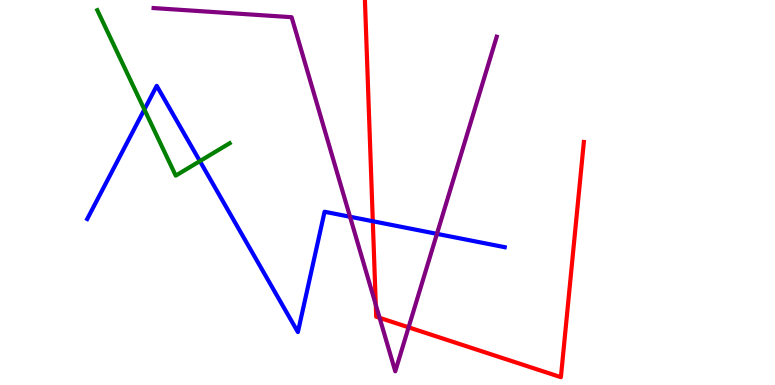[{'lines': ['blue', 'red'], 'intersections': [{'x': 4.81, 'y': 4.25}]}, {'lines': ['green', 'red'], 'intersections': []}, {'lines': ['purple', 'red'], 'intersections': [{'x': 4.85, 'y': 2.08}, {'x': 4.9, 'y': 1.74}, {'x': 5.27, 'y': 1.5}]}, {'lines': ['blue', 'green'], 'intersections': [{'x': 1.86, 'y': 7.16}, {'x': 2.58, 'y': 5.82}]}, {'lines': ['blue', 'purple'], 'intersections': [{'x': 4.52, 'y': 4.37}, {'x': 5.64, 'y': 3.93}]}, {'lines': ['green', 'purple'], 'intersections': []}]